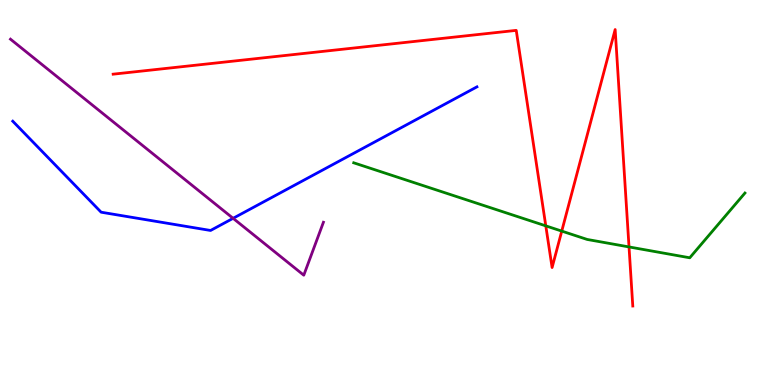[{'lines': ['blue', 'red'], 'intersections': []}, {'lines': ['green', 'red'], 'intersections': [{'x': 7.04, 'y': 4.13}, {'x': 7.25, 'y': 4.0}, {'x': 8.12, 'y': 3.59}]}, {'lines': ['purple', 'red'], 'intersections': []}, {'lines': ['blue', 'green'], 'intersections': []}, {'lines': ['blue', 'purple'], 'intersections': [{'x': 3.01, 'y': 4.33}]}, {'lines': ['green', 'purple'], 'intersections': []}]